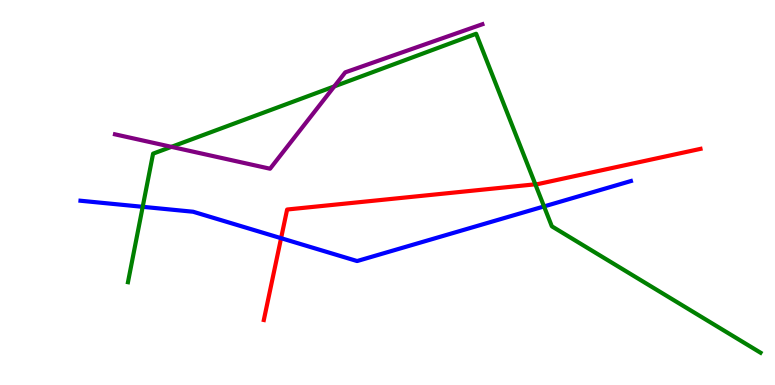[{'lines': ['blue', 'red'], 'intersections': [{'x': 3.63, 'y': 3.81}]}, {'lines': ['green', 'red'], 'intersections': [{'x': 6.91, 'y': 5.21}]}, {'lines': ['purple', 'red'], 'intersections': []}, {'lines': ['blue', 'green'], 'intersections': [{'x': 1.84, 'y': 4.63}, {'x': 7.02, 'y': 4.64}]}, {'lines': ['blue', 'purple'], 'intersections': []}, {'lines': ['green', 'purple'], 'intersections': [{'x': 2.21, 'y': 6.19}, {'x': 4.31, 'y': 7.76}]}]